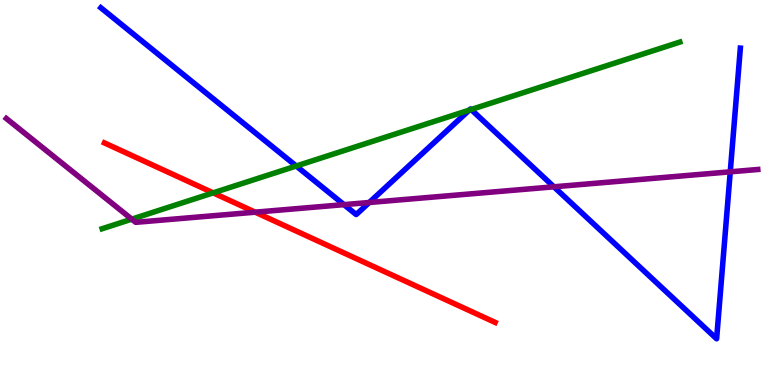[{'lines': ['blue', 'red'], 'intersections': []}, {'lines': ['green', 'red'], 'intersections': [{'x': 2.75, 'y': 4.99}]}, {'lines': ['purple', 'red'], 'intersections': [{'x': 3.29, 'y': 4.49}]}, {'lines': ['blue', 'green'], 'intersections': [{'x': 3.82, 'y': 5.69}, {'x': 6.05, 'y': 7.14}, {'x': 6.08, 'y': 7.16}]}, {'lines': ['blue', 'purple'], 'intersections': [{'x': 4.44, 'y': 4.68}, {'x': 4.76, 'y': 4.74}, {'x': 7.15, 'y': 5.15}, {'x': 9.42, 'y': 5.54}]}, {'lines': ['green', 'purple'], 'intersections': [{'x': 1.7, 'y': 4.31}]}]